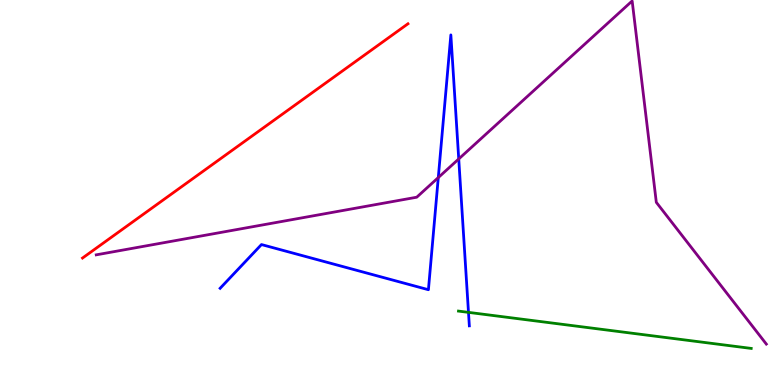[{'lines': ['blue', 'red'], 'intersections': []}, {'lines': ['green', 'red'], 'intersections': []}, {'lines': ['purple', 'red'], 'intersections': []}, {'lines': ['blue', 'green'], 'intersections': [{'x': 6.04, 'y': 1.89}]}, {'lines': ['blue', 'purple'], 'intersections': [{'x': 5.66, 'y': 5.39}, {'x': 5.92, 'y': 5.87}]}, {'lines': ['green', 'purple'], 'intersections': []}]